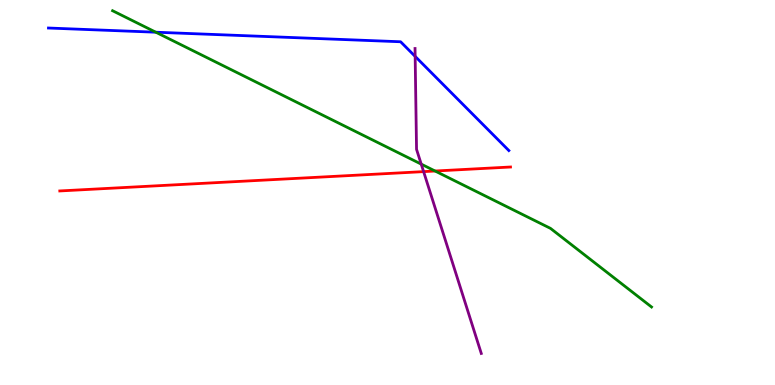[{'lines': ['blue', 'red'], 'intersections': []}, {'lines': ['green', 'red'], 'intersections': [{'x': 5.61, 'y': 5.56}]}, {'lines': ['purple', 'red'], 'intersections': [{'x': 5.47, 'y': 5.54}]}, {'lines': ['blue', 'green'], 'intersections': [{'x': 2.01, 'y': 9.16}]}, {'lines': ['blue', 'purple'], 'intersections': [{'x': 5.36, 'y': 8.54}]}, {'lines': ['green', 'purple'], 'intersections': [{'x': 5.44, 'y': 5.74}]}]